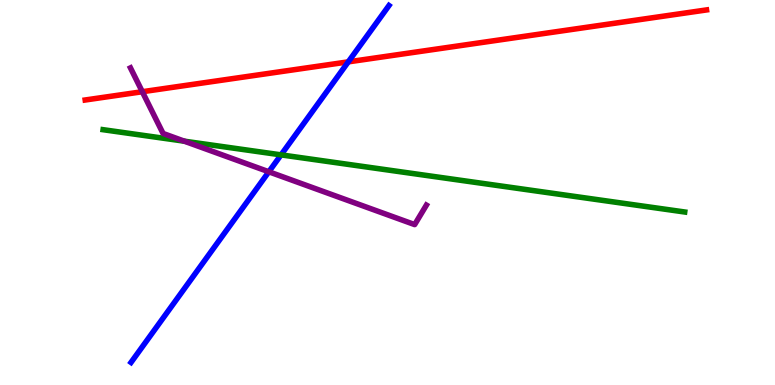[{'lines': ['blue', 'red'], 'intersections': [{'x': 4.49, 'y': 8.39}]}, {'lines': ['green', 'red'], 'intersections': []}, {'lines': ['purple', 'red'], 'intersections': [{'x': 1.84, 'y': 7.62}]}, {'lines': ['blue', 'green'], 'intersections': [{'x': 3.63, 'y': 5.98}]}, {'lines': ['blue', 'purple'], 'intersections': [{'x': 3.47, 'y': 5.54}]}, {'lines': ['green', 'purple'], 'intersections': [{'x': 2.38, 'y': 6.33}]}]